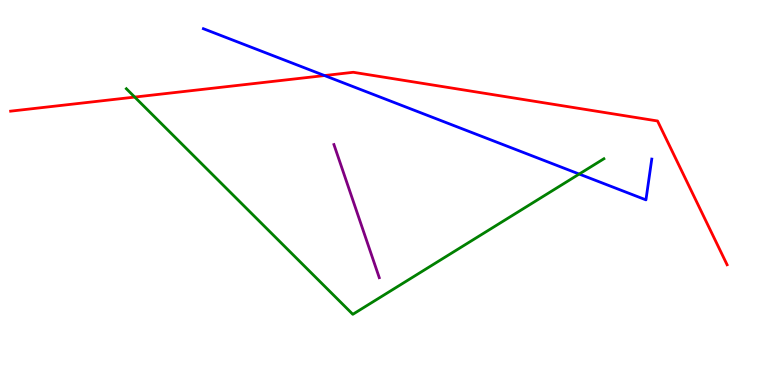[{'lines': ['blue', 'red'], 'intersections': [{'x': 4.19, 'y': 8.04}]}, {'lines': ['green', 'red'], 'intersections': [{'x': 1.74, 'y': 7.48}]}, {'lines': ['purple', 'red'], 'intersections': []}, {'lines': ['blue', 'green'], 'intersections': [{'x': 7.47, 'y': 5.48}]}, {'lines': ['blue', 'purple'], 'intersections': []}, {'lines': ['green', 'purple'], 'intersections': []}]